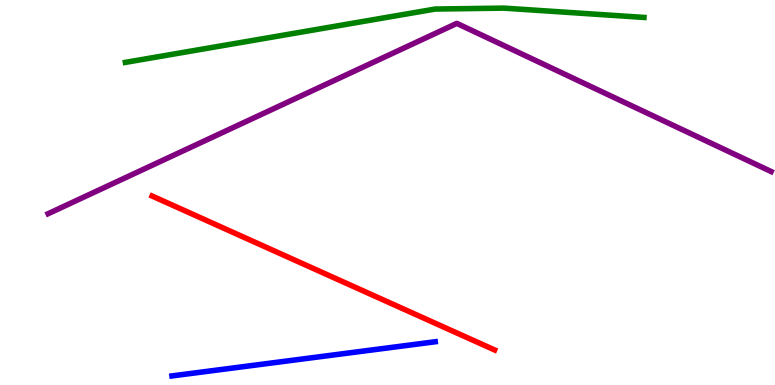[{'lines': ['blue', 'red'], 'intersections': []}, {'lines': ['green', 'red'], 'intersections': []}, {'lines': ['purple', 'red'], 'intersections': []}, {'lines': ['blue', 'green'], 'intersections': []}, {'lines': ['blue', 'purple'], 'intersections': []}, {'lines': ['green', 'purple'], 'intersections': []}]